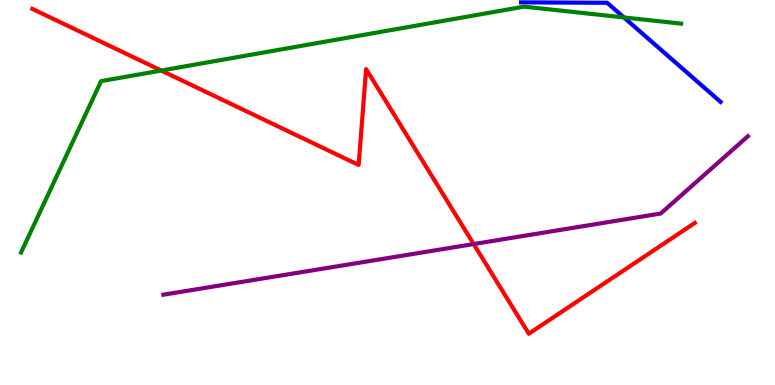[{'lines': ['blue', 'red'], 'intersections': []}, {'lines': ['green', 'red'], 'intersections': [{'x': 2.08, 'y': 8.17}]}, {'lines': ['purple', 'red'], 'intersections': [{'x': 6.11, 'y': 3.66}]}, {'lines': ['blue', 'green'], 'intersections': [{'x': 8.05, 'y': 9.55}]}, {'lines': ['blue', 'purple'], 'intersections': []}, {'lines': ['green', 'purple'], 'intersections': []}]